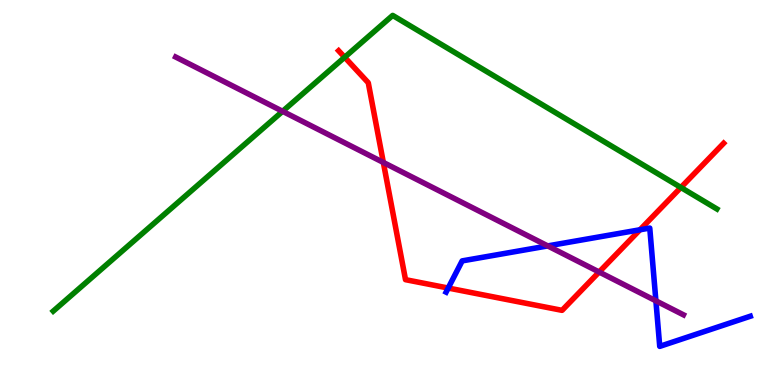[{'lines': ['blue', 'red'], 'intersections': [{'x': 5.78, 'y': 2.52}, {'x': 8.26, 'y': 4.03}]}, {'lines': ['green', 'red'], 'intersections': [{'x': 4.45, 'y': 8.51}, {'x': 8.79, 'y': 5.13}]}, {'lines': ['purple', 'red'], 'intersections': [{'x': 4.95, 'y': 5.78}, {'x': 7.73, 'y': 2.93}]}, {'lines': ['blue', 'green'], 'intersections': []}, {'lines': ['blue', 'purple'], 'intersections': [{'x': 7.07, 'y': 3.61}, {'x': 8.46, 'y': 2.19}]}, {'lines': ['green', 'purple'], 'intersections': [{'x': 3.65, 'y': 7.11}]}]